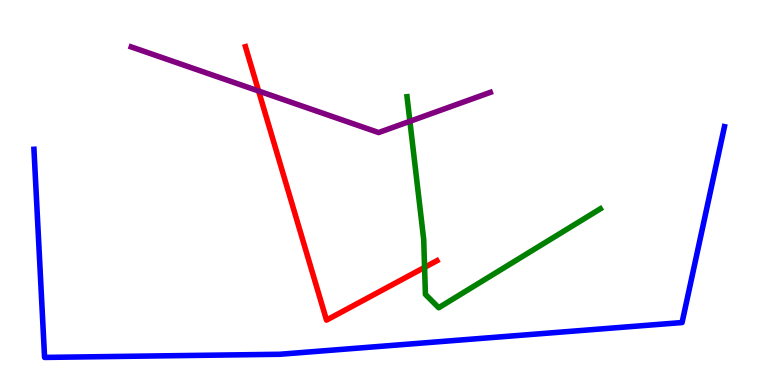[{'lines': ['blue', 'red'], 'intersections': []}, {'lines': ['green', 'red'], 'intersections': [{'x': 5.48, 'y': 3.06}]}, {'lines': ['purple', 'red'], 'intersections': [{'x': 3.34, 'y': 7.64}]}, {'lines': ['blue', 'green'], 'intersections': []}, {'lines': ['blue', 'purple'], 'intersections': []}, {'lines': ['green', 'purple'], 'intersections': [{'x': 5.29, 'y': 6.85}]}]